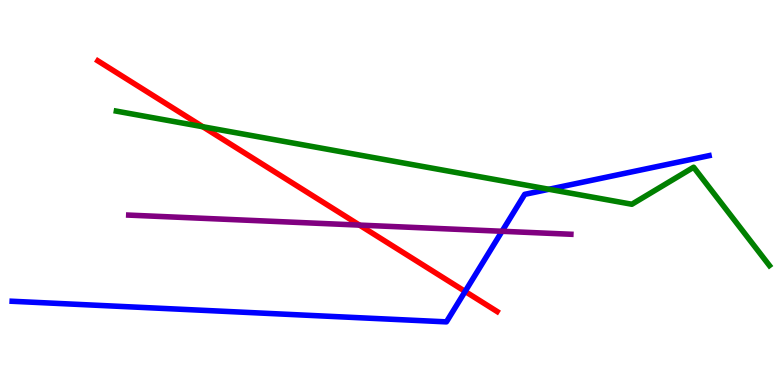[{'lines': ['blue', 'red'], 'intersections': [{'x': 6.0, 'y': 2.43}]}, {'lines': ['green', 'red'], 'intersections': [{'x': 2.62, 'y': 6.71}]}, {'lines': ['purple', 'red'], 'intersections': [{'x': 4.64, 'y': 4.15}]}, {'lines': ['blue', 'green'], 'intersections': [{'x': 7.08, 'y': 5.08}]}, {'lines': ['blue', 'purple'], 'intersections': [{'x': 6.48, 'y': 3.99}]}, {'lines': ['green', 'purple'], 'intersections': []}]